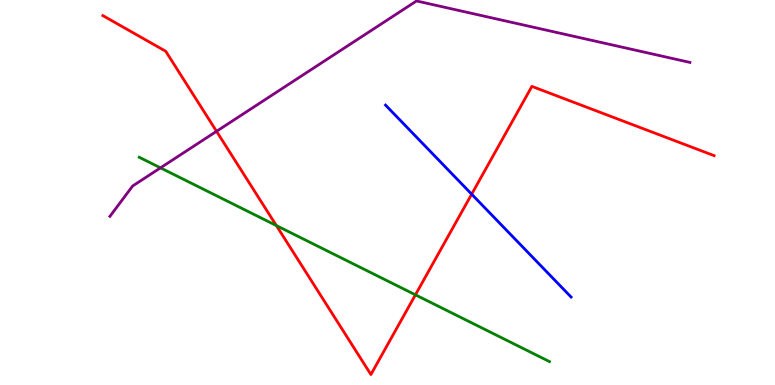[{'lines': ['blue', 'red'], 'intersections': [{'x': 6.09, 'y': 4.96}]}, {'lines': ['green', 'red'], 'intersections': [{'x': 3.57, 'y': 4.14}, {'x': 5.36, 'y': 2.34}]}, {'lines': ['purple', 'red'], 'intersections': [{'x': 2.79, 'y': 6.59}]}, {'lines': ['blue', 'green'], 'intersections': []}, {'lines': ['blue', 'purple'], 'intersections': []}, {'lines': ['green', 'purple'], 'intersections': [{'x': 2.07, 'y': 5.64}]}]